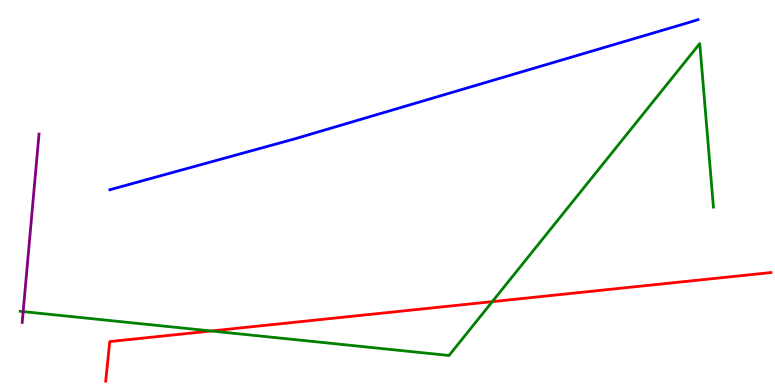[{'lines': ['blue', 'red'], 'intersections': []}, {'lines': ['green', 'red'], 'intersections': [{'x': 2.72, 'y': 1.4}, {'x': 6.35, 'y': 2.17}]}, {'lines': ['purple', 'red'], 'intersections': []}, {'lines': ['blue', 'green'], 'intersections': []}, {'lines': ['blue', 'purple'], 'intersections': []}, {'lines': ['green', 'purple'], 'intersections': [{'x': 0.299, 'y': 1.91}]}]